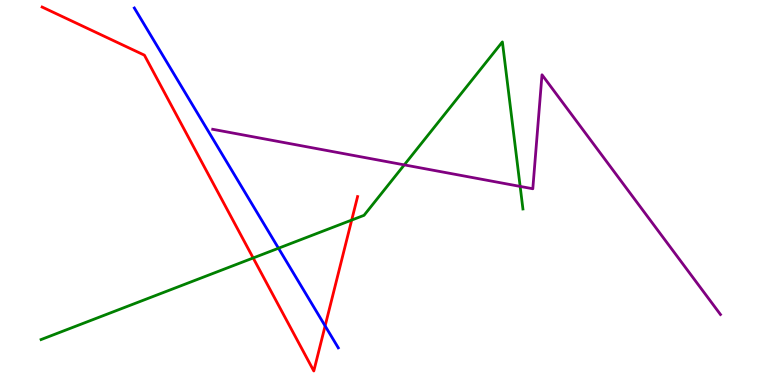[{'lines': ['blue', 'red'], 'intersections': [{'x': 4.2, 'y': 1.53}]}, {'lines': ['green', 'red'], 'intersections': [{'x': 3.27, 'y': 3.3}, {'x': 4.54, 'y': 4.28}]}, {'lines': ['purple', 'red'], 'intersections': []}, {'lines': ['blue', 'green'], 'intersections': [{'x': 3.59, 'y': 3.55}]}, {'lines': ['blue', 'purple'], 'intersections': []}, {'lines': ['green', 'purple'], 'intersections': [{'x': 5.22, 'y': 5.72}, {'x': 6.71, 'y': 5.16}]}]